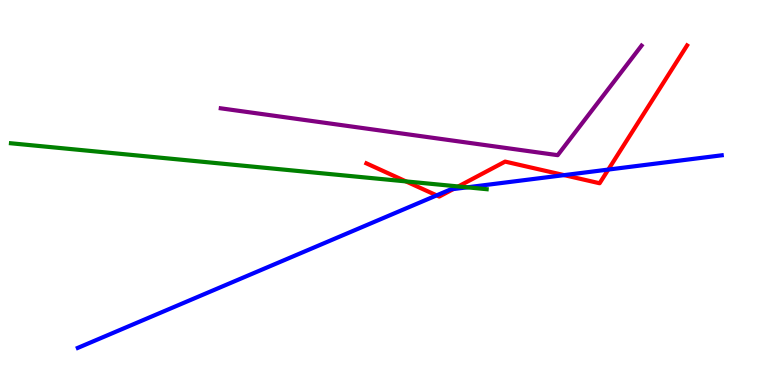[{'lines': ['blue', 'red'], 'intersections': [{'x': 5.63, 'y': 4.93}, {'x': 5.85, 'y': 5.09}, {'x': 7.28, 'y': 5.45}, {'x': 7.85, 'y': 5.6}]}, {'lines': ['green', 'red'], 'intersections': [{'x': 5.24, 'y': 5.29}, {'x': 5.91, 'y': 5.16}]}, {'lines': ['purple', 'red'], 'intersections': []}, {'lines': ['blue', 'green'], 'intersections': [{'x': 6.03, 'y': 5.13}]}, {'lines': ['blue', 'purple'], 'intersections': []}, {'lines': ['green', 'purple'], 'intersections': []}]